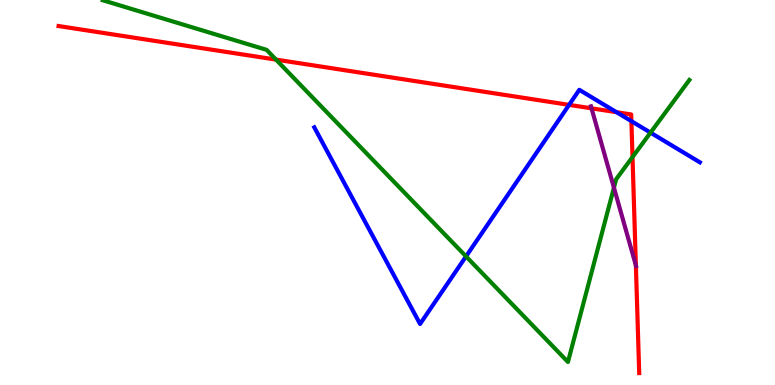[{'lines': ['blue', 'red'], 'intersections': [{'x': 7.34, 'y': 7.28}, {'x': 7.95, 'y': 7.09}, {'x': 8.15, 'y': 6.85}]}, {'lines': ['green', 'red'], 'intersections': [{'x': 3.56, 'y': 8.45}, {'x': 8.16, 'y': 5.92}]}, {'lines': ['purple', 'red'], 'intersections': [{'x': 7.63, 'y': 7.19}, {'x': 8.2, 'y': 3.11}]}, {'lines': ['blue', 'green'], 'intersections': [{'x': 6.01, 'y': 3.34}, {'x': 8.39, 'y': 6.55}]}, {'lines': ['blue', 'purple'], 'intersections': []}, {'lines': ['green', 'purple'], 'intersections': [{'x': 7.92, 'y': 5.13}]}]